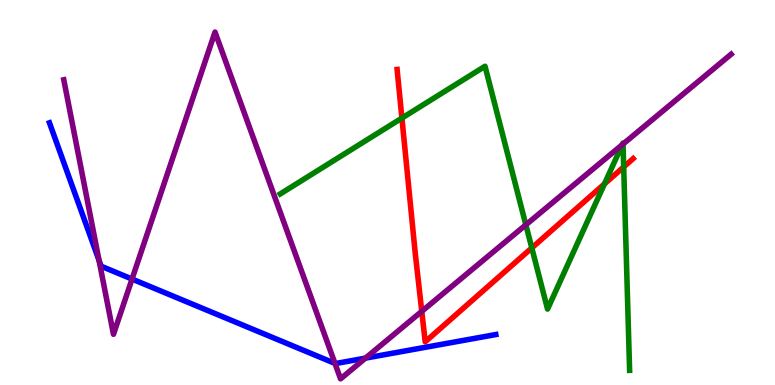[{'lines': ['blue', 'red'], 'intersections': []}, {'lines': ['green', 'red'], 'intersections': [{'x': 5.19, 'y': 6.93}, {'x': 6.86, 'y': 3.56}, {'x': 7.8, 'y': 5.22}, {'x': 8.05, 'y': 5.66}]}, {'lines': ['purple', 'red'], 'intersections': [{'x': 5.44, 'y': 1.91}]}, {'lines': ['blue', 'green'], 'intersections': []}, {'lines': ['blue', 'purple'], 'intersections': [{'x': 1.28, 'y': 3.24}, {'x': 1.7, 'y': 2.75}, {'x': 4.32, 'y': 0.561}, {'x': 4.72, 'y': 0.698}]}, {'lines': ['green', 'purple'], 'intersections': [{'x': 6.79, 'y': 4.16}, {'x': 8.03, 'y': 6.24}, {'x': 8.04, 'y': 6.26}]}]